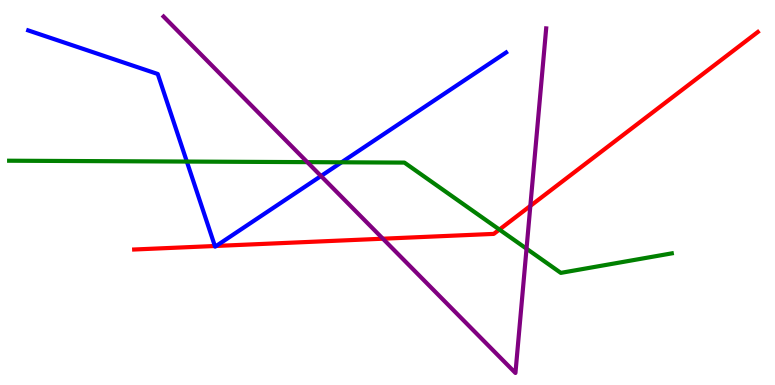[{'lines': ['blue', 'red'], 'intersections': [{'x': 2.77, 'y': 3.61}, {'x': 2.79, 'y': 3.61}]}, {'lines': ['green', 'red'], 'intersections': [{'x': 6.44, 'y': 4.04}]}, {'lines': ['purple', 'red'], 'intersections': [{'x': 4.94, 'y': 3.8}, {'x': 6.84, 'y': 4.65}]}, {'lines': ['blue', 'green'], 'intersections': [{'x': 2.41, 'y': 5.8}, {'x': 4.41, 'y': 5.78}]}, {'lines': ['blue', 'purple'], 'intersections': [{'x': 4.14, 'y': 5.43}]}, {'lines': ['green', 'purple'], 'intersections': [{'x': 3.97, 'y': 5.79}, {'x': 6.79, 'y': 3.54}]}]